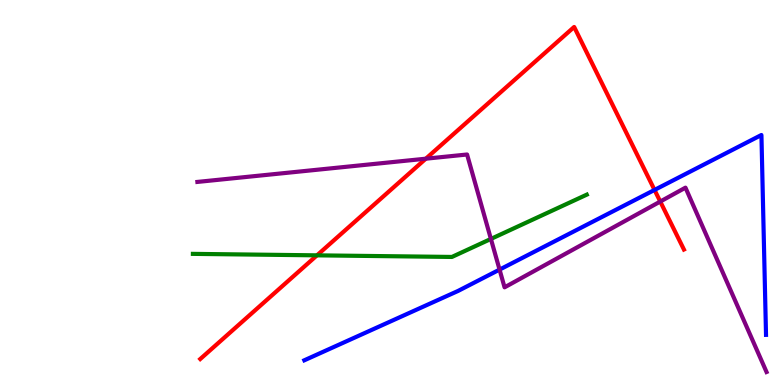[{'lines': ['blue', 'red'], 'intersections': [{'x': 8.45, 'y': 5.07}]}, {'lines': ['green', 'red'], 'intersections': [{'x': 4.09, 'y': 3.37}]}, {'lines': ['purple', 'red'], 'intersections': [{'x': 5.49, 'y': 5.88}, {'x': 8.52, 'y': 4.77}]}, {'lines': ['blue', 'green'], 'intersections': []}, {'lines': ['blue', 'purple'], 'intersections': [{'x': 6.45, 'y': 3.0}]}, {'lines': ['green', 'purple'], 'intersections': [{'x': 6.33, 'y': 3.79}]}]